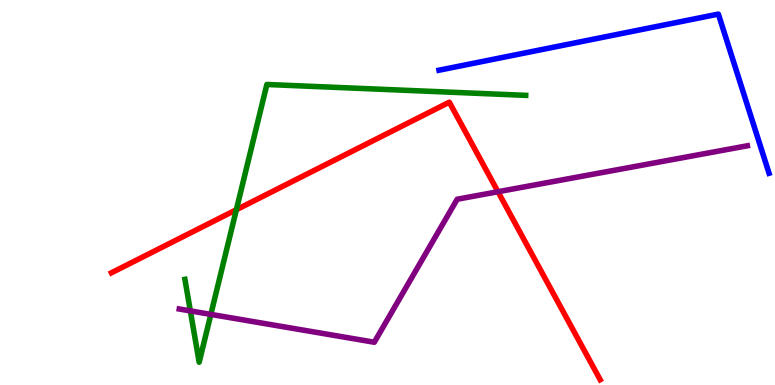[{'lines': ['blue', 'red'], 'intersections': []}, {'lines': ['green', 'red'], 'intersections': [{'x': 3.05, 'y': 4.55}]}, {'lines': ['purple', 'red'], 'intersections': [{'x': 6.43, 'y': 5.02}]}, {'lines': ['blue', 'green'], 'intersections': []}, {'lines': ['blue', 'purple'], 'intersections': []}, {'lines': ['green', 'purple'], 'intersections': [{'x': 2.46, 'y': 1.92}, {'x': 2.72, 'y': 1.83}]}]